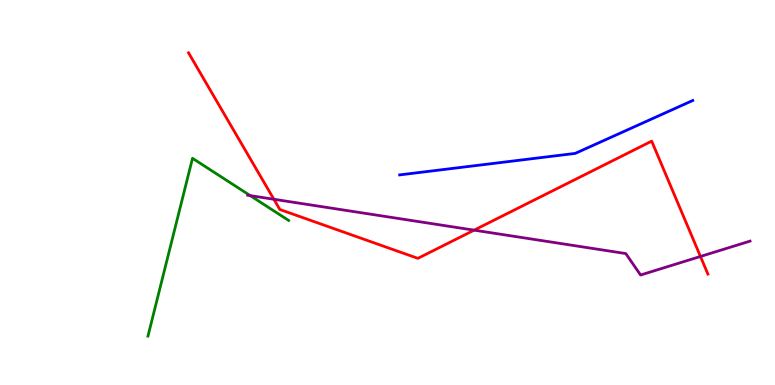[{'lines': ['blue', 'red'], 'intersections': []}, {'lines': ['green', 'red'], 'intersections': []}, {'lines': ['purple', 'red'], 'intersections': [{'x': 3.53, 'y': 4.82}, {'x': 6.12, 'y': 4.02}, {'x': 9.04, 'y': 3.34}]}, {'lines': ['blue', 'green'], 'intersections': []}, {'lines': ['blue', 'purple'], 'intersections': []}, {'lines': ['green', 'purple'], 'intersections': [{'x': 3.23, 'y': 4.92}]}]